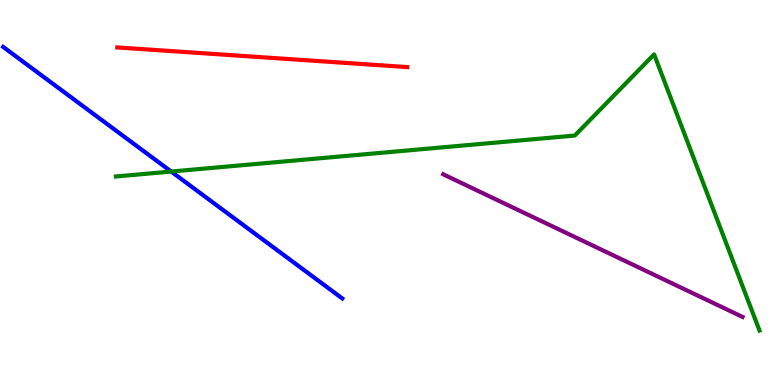[{'lines': ['blue', 'red'], 'intersections': []}, {'lines': ['green', 'red'], 'intersections': []}, {'lines': ['purple', 'red'], 'intersections': []}, {'lines': ['blue', 'green'], 'intersections': [{'x': 2.21, 'y': 5.54}]}, {'lines': ['blue', 'purple'], 'intersections': []}, {'lines': ['green', 'purple'], 'intersections': []}]